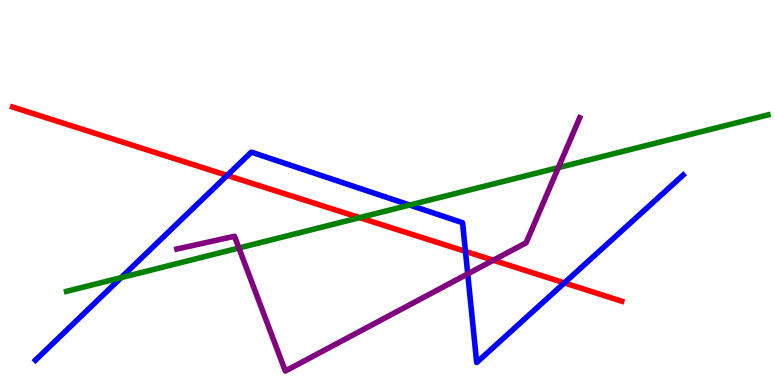[{'lines': ['blue', 'red'], 'intersections': [{'x': 2.93, 'y': 5.44}, {'x': 6.01, 'y': 3.47}, {'x': 7.28, 'y': 2.65}]}, {'lines': ['green', 'red'], 'intersections': [{'x': 4.64, 'y': 4.35}]}, {'lines': ['purple', 'red'], 'intersections': [{'x': 6.37, 'y': 3.24}]}, {'lines': ['blue', 'green'], 'intersections': [{'x': 1.56, 'y': 2.79}, {'x': 5.29, 'y': 4.67}]}, {'lines': ['blue', 'purple'], 'intersections': [{'x': 6.04, 'y': 2.89}]}, {'lines': ['green', 'purple'], 'intersections': [{'x': 3.08, 'y': 3.56}, {'x': 7.2, 'y': 5.65}]}]